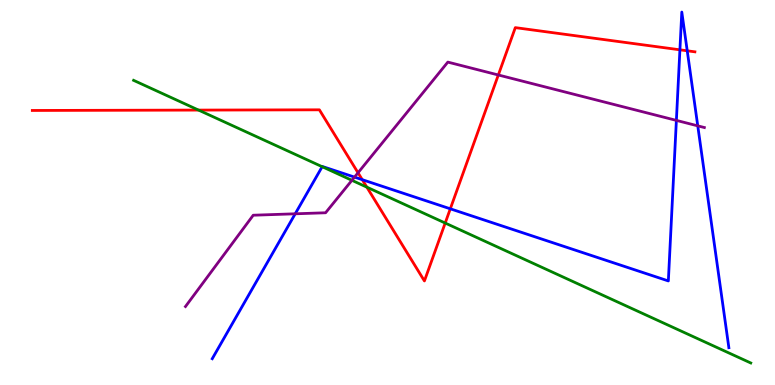[{'lines': ['blue', 'red'], 'intersections': [{'x': 4.67, 'y': 5.33}, {'x': 5.81, 'y': 4.58}, {'x': 8.77, 'y': 8.71}, {'x': 8.87, 'y': 8.68}]}, {'lines': ['green', 'red'], 'intersections': [{'x': 2.56, 'y': 7.14}, {'x': 4.73, 'y': 5.14}, {'x': 5.74, 'y': 4.21}]}, {'lines': ['purple', 'red'], 'intersections': [{'x': 4.62, 'y': 5.51}, {'x': 6.43, 'y': 8.05}]}, {'lines': ['blue', 'green'], 'intersections': [{'x': 4.16, 'y': 5.67}]}, {'lines': ['blue', 'purple'], 'intersections': [{'x': 3.81, 'y': 4.45}, {'x': 4.57, 'y': 5.4}, {'x': 8.73, 'y': 6.87}, {'x': 9.0, 'y': 6.73}]}, {'lines': ['green', 'purple'], 'intersections': [{'x': 4.54, 'y': 5.32}]}]